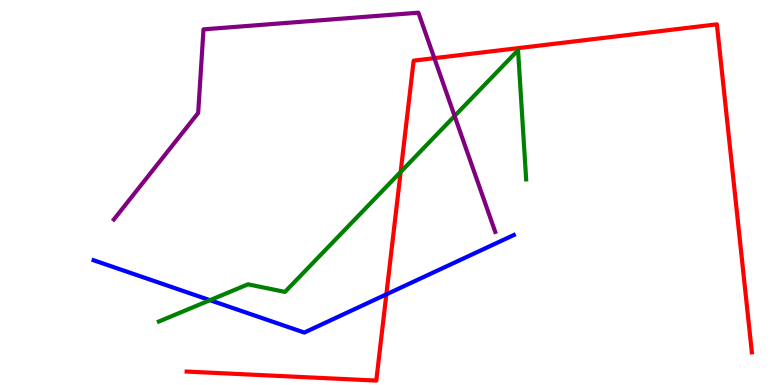[{'lines': ['blue', 'red'], 'intersections': [{'x': 4.99, 'y': 2.35}]}, {'lines': ['green', 'red'], 'intersections': [{'x': 5.17, 'y': 5.53}]}, {'lines': ['purple', 'red'], 'intersections': [{'x': 5.6, 'y': 8.49}]}, {'lines': ['blue', 'green'], 'intersections': [{'x': 2.71, 'y': 2.2}]}, {'lines': ['blue', 'purple'], 'intersections': []}, {'lines': ['green', 'purple'], 'intersections': [{'x': 5.87, 'y': 6.99}]}]